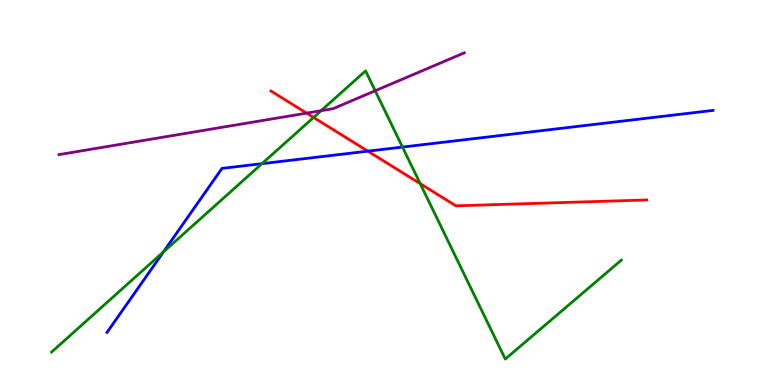[{'lines': ['blue', 'red'], 'intersections': [{'x': 4.75, 'y': 6.07}]}, {'lines': ['green', 'red'], 'intersections': [{'x': 4.05, 'y': 6.95}, {'x': 5.42, 'y': 5.23}]}, {'lines': ['purple', 'red'], 'intersections': [{'x': 3.96, 'y': 7.06}]}, {'lines': ['blue', 'green'], 'intersections': [{'x': 2.11, 'y': 3.46}, {'x': 3.38, 'y': 5.75}, {'x': 5.19, 'y': 6.18}]}, {'lines': ['blue', 'purple'], 'intersections': []}, {'lines': ['green', 'purple'], 'intersections': [{'x': 4.14, 'y': 7.13}, {'x': 4.84, 'y': 7.64}]}]